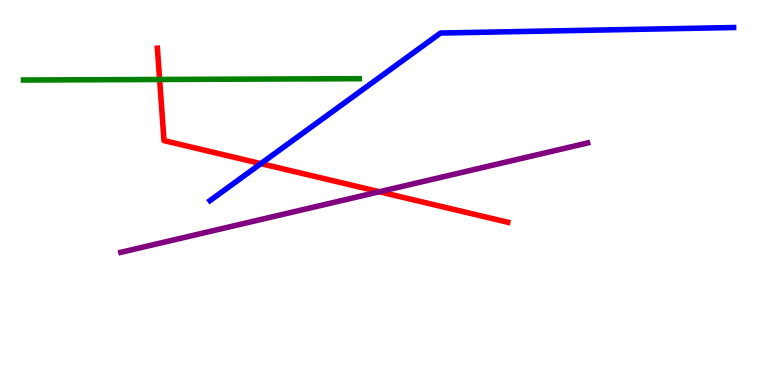[{'lines': ['blue', 'red'], 'intersections': [{'x': 3.37, 'y': 5.75}]}, {'lines': ['green', 'red'], 'intersections': [{'x': 2.06, 'y': 7.94}]}, {'lines': ['purple', 'red'], 'intersections': [{'x': 4.89, 'y': 5.02}]}, {'lines': ['blue', 'green'], 'intersections': []}, {'lines': ['blue', 'purple'], 'intersections': []}, {'lines': ['green', 'purple'], 'intersections': []}]